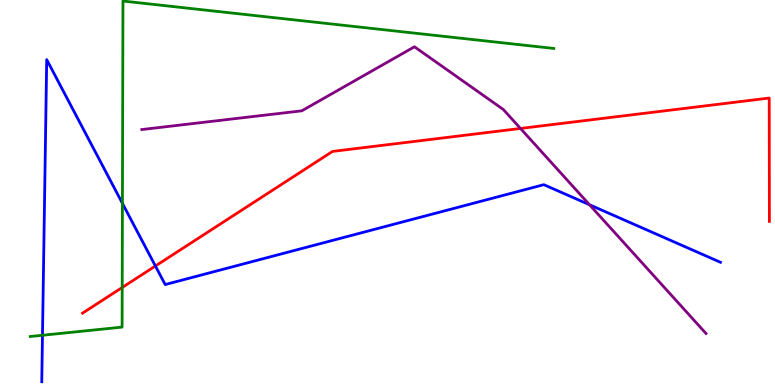[{'lines': ['blue', 'red'], 'intersections': [{'x': 2.01, 'y': 3.09}]}, {'lines': ['green', 'red'], 'intersections': [{'x': 1.58, 'y': 2.53}]}, {'lines': ['purple', 'red'], 'intersections': [{'x': 6.72, 'y': 6.66}]}, {'lines': ['blue', 'green'], 'intersections': [{'x': 0.548, 'y': 1.29}, {'x': 1.58, 'y': 4.72}]}, {'lines': ['blue', 'purple'], 'intersections': [{'x': 7.61, 'y': 4.68}]}, {'lines': ['green', 'purple'], 'intersections': []}]